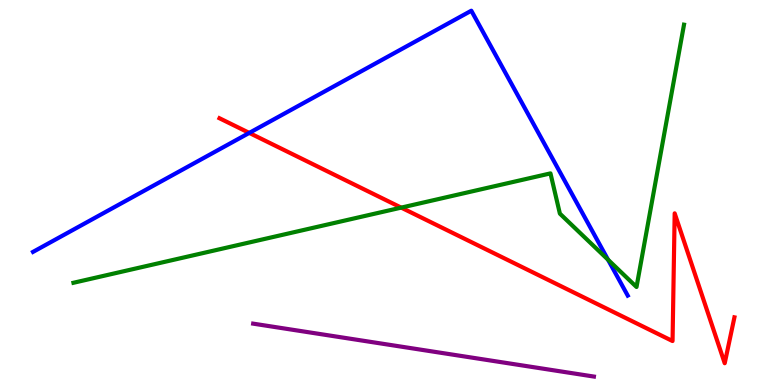[{'lines': ['blue', 'red'], 'intersections': [{'x': 3.22, 'y': 6.55}]}, {'lines': ['green', 'red'], 'intersections': [{'x': 5.18, 'y': 4.61}]}, {'lines': ['purple', 'red'], 'intersections': []}, {'lines': ['blue', 'green'], 'intersections': [{'x': 7.85, 'y': 3.25}]}, {'lines': ['blue', 'purple'], 'intersections': []}, {'lines': ['green', 'purple'], 'intersections': []}]